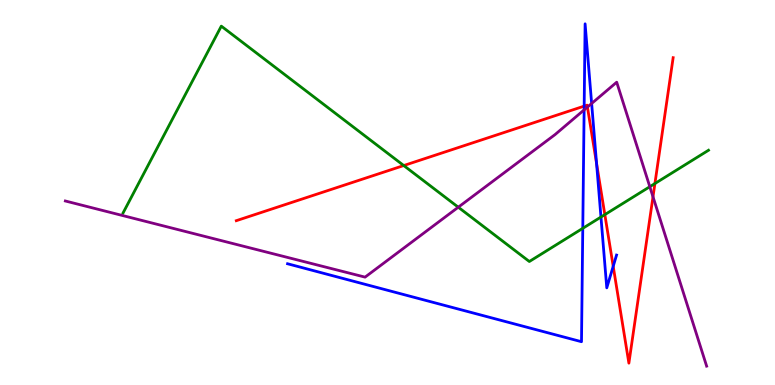[{'lines': ['blue', 'red'], 'intersections': [{'x': 7.54, 'y': 7.24}, {'x': 7.7, 'y': 5.75}, {'x': 7.91, 'y': 3.08}]}, {'lines': ['green', 'red'], 'intersections': [{'x': 5.21, 'y': 5.7}, {'x': 7.8, 'y': 4.43}, {'x': 8.45, 'y': 5.23}]}, {'lines': ['purple', 'red'], 'intersections': [{'x': 7.58, 'y': 7.22}, {'x': 8.43, 'y': 4.89}]}, {'lines': ['blue', 'green'], 'intersections': [{'x': 7.52, 'y': 4.07}, {'x': 7.75, 'y': 4.36}]}, {'lines': ['blue', 'purple'], 'intersections': [{'x': 7.54, 'y': 7.15}, {'x': 7.63, 'y': 7.31}]}, {'lines': ['green', 'purple'], 'intersections': [{'x': 5.91, 'y': 4.62}, {'x': 8.38, 'y': 5.15}]}]